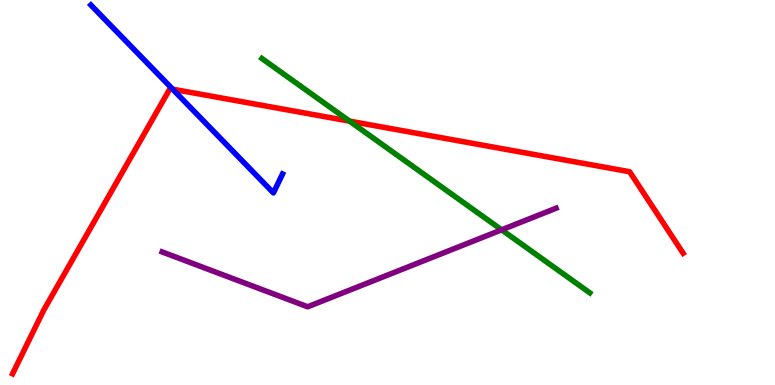[{'lines': ['blue', 'red'], 'intersections': [{'x': 2.23, 'y': 7.68}]}, {'lines': ['green', 'red'], 'intersections': [{'x': 4.51, 'y': 6.85}]}, {'lines': ['purple', 'red'], 'intersections': []}, {'lines': ['blue', 'green'], 'intersections': []}, {'lines': ['blue', 'purple'], 'intersections': []}, {'lines': ['green', 'purple'], 'intersections': [{'x': 6.47, 'y': 4.03}]}]